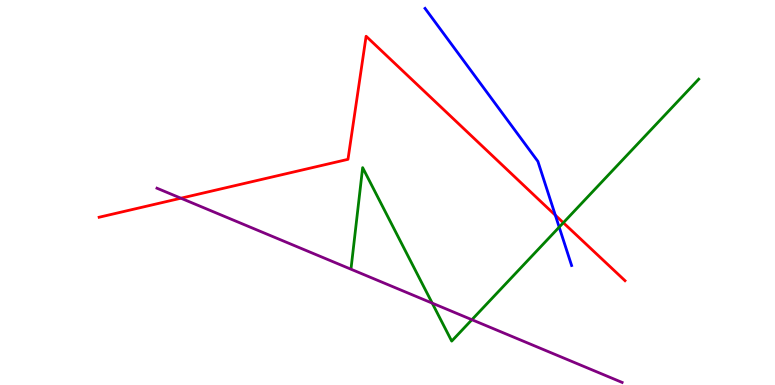[{'lines': ['blue', 'red'], 'intersections': [{'x': 7.17, 'y': 4.41}]}, {'lines': ['green', 'red'], 'intersections': [{'x': 7.27, 'y': 4.21}]}, {'lines': ['purple', 'red'], 'intersections': [{'x': 2.33, 'y': 4.85}]}, {'lines': ['blue', 'green'], 'intersections': [{'x': 7.22, 'y': 4.1}]}, {'lines': ['blue', 'purple'], 'intersections': []}, {'lines': ['green', 'purple'], 'intersections': [{'x': 5.58, 'y': 2.13}, {'x': 6.09, 'y': 1.7}]}]